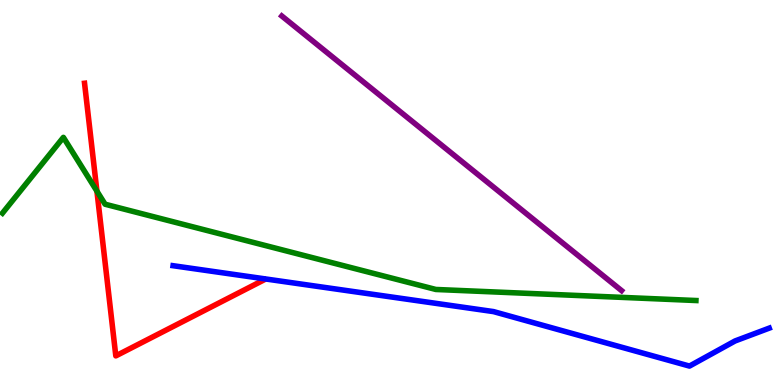[{'lines': ['blue', 'red'], 'intersections': []}, {'lines': ['green', 'red'], 'intersections': [{'x': 1.25, 'y': 5.04}]}, {'lines': ['purple', 'red'], 'intersections': []}, {'lines': ['blue', 'green'], 'intersections': []}, {'lines': ['blue', 'purple'], 'intersections': []}, {'lines': ['green', 'purple'], 'intersections': []}]